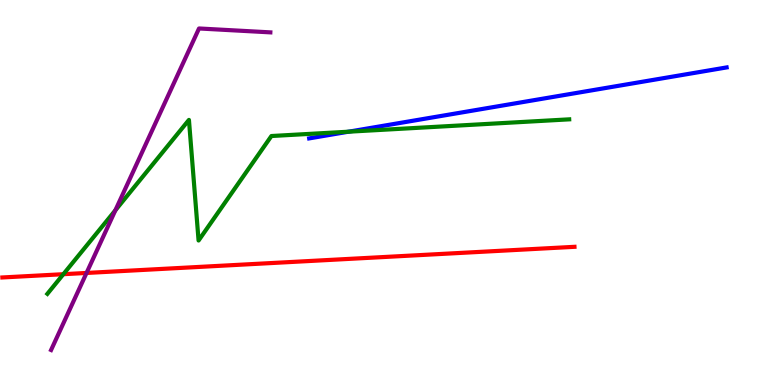[{'lines': ['blue', 'red'], 'intersections': []}, {'lines': ['green', 'red'], 'intersections': [{'x': 0.818, 'y': 2.88}]}, {'lines': ['purple', 'red'], 'intersections': [{'x': 1.12, 'y': 2.91}]}, {'lines': ['blue', 'green'], 'intersections': [{'x': 4.5, 'y': 6.58}]}, {'lines': ['blue', 'purple'], 'intersections': []}, {'lines': ['green', 'purple'], 'intersections': [{'x': 1.49, 'y': 4.54}]}]